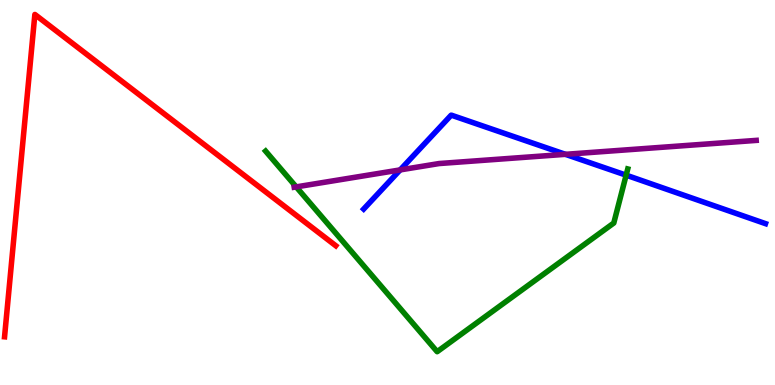[{'lines': ['blue', 'red'], 'intersections': []}, {'lines': ['green', 'red'], 'intersections': []}, {'lines': ['purple', 'red'], 'intersections': []}, {'lines': ['blue', 'green'], 'intersections': [{'x': 8.08, 'y': 5.45}]}, {'lines': ['blue', 'purple'], 'intersections': [{'x': 5.16, 'y': 5.59}, {'x': 7.3, 'y': 5.99}]}, {'lines': ['green', 'purple'], 'intersections': [{'x': 3.82, 'y': 5.15}]}]